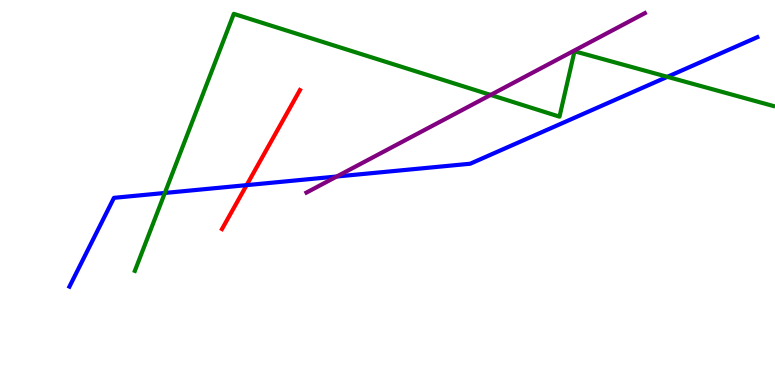[{'lines': ['blue', 'red'], 'intersections': [{'x': 3.18, 'y': 5.19}]}, {'lines': ['green', 'red'], 'intersections': []}, {'lines': ['purple', 'red'], 'intersections': []}, {'lines': ['blue', 'green'], 'intersections': [{'x': 2.13, 'y': 4.99}, {'x': 8.61, 'y': 8.0}]}, {'lines': ['blue', 'purple'], 'intersections': [{'x': 4.35, 'y': 5.42}]}, {'lines': ['green', 'purple'], 'intersections': [{'x': 6.33, 'y': 7.53}]}]